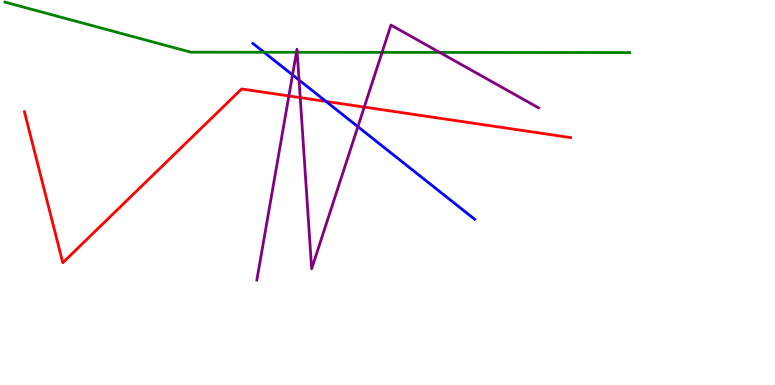[{'lines': ['blue', 'red'], 'intersections': [{'x': 4.21, 'y': 7.37}]}, {'lines': ['green', 'red'], 'intersections': []}, {'lines': ['purple', 'red'], 'intersections': [{'x': 3.73, 'y': 7.51}, {'x': 3.87, 'y': 7.46}, {'x': 4.7, 'y': 7.22}]}, {'lines': ['blue', 'green'], 'intersections': [{'x': 3.41, 'y': 8.64}]}, {'lines': ['blue', 'purple'], 'intersections': [{'x': 3.77, 'y': 8.05}, {'x': 3.86, 'y': 7.92}, {'x': 4.62, 'y': 6.71}]}, {'lines': ['green', 'purple'], 'intersections': [{'x': 3.83, 'y': 8.64}, {'x': 3.83, 'y': 8.64}, {'x': 4.93, 'y': 8.64}, {'x': 5.67, 'y': 8.64}]}]